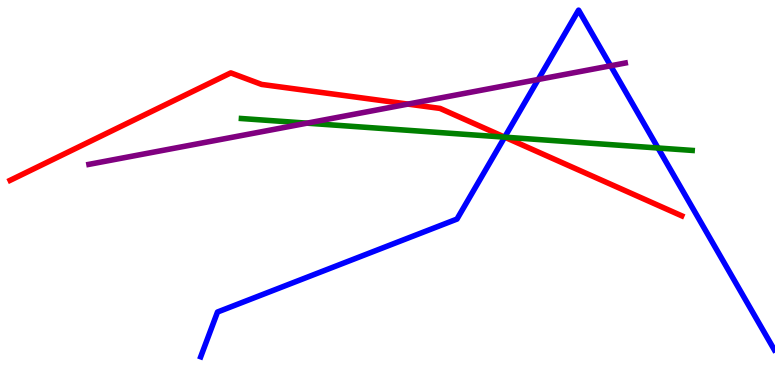[{'lines': ['blue', 'red'], 'intersections': [{'x': 6.51, 'y': 6.44}]}, {'lines': ['green', 'red'], 'intersections': [{'x': 6.51, 'y': 6.44}]}, {'lines': ['purple', 'red'], 'intersections': [{'x': 5.26, 'y': 7.3}]}, {'lines': ['blue', 'green'], 'intersections': [{'x': 6.51, 'y': 6.44}, {'x': 8.49, 'y': 6.16}]}, {'lines': ['blue', 'purple'], 'intersections': [{'x': 6.94, 'y': 7.94}, {'x': 7.88, 'y': 8.29}]}, {'lines': ['green', 'purple'], 'intersections': [{'x': 3.96, 'y': 6.8}]}]